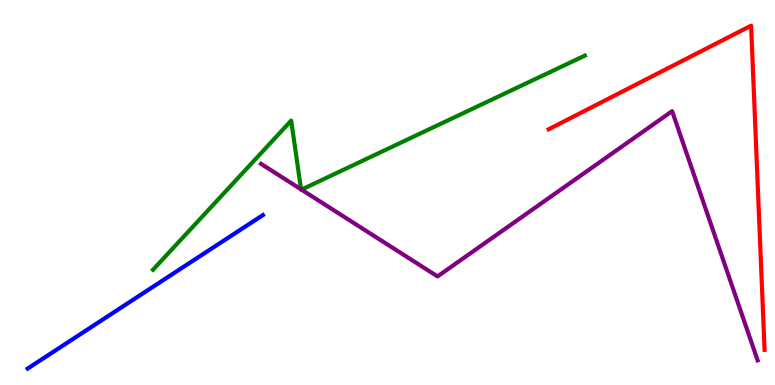[{'lines': ['blue', 'red'], 'intersections': []}, {'lines': ['green', 'red'], 'intersections': []}, {'lines': ['purple', 'red'], 'intersections': []}, {'lines': ['blue', 'green'], 'intersections': []}, {'lines': ['blue', 'purple'], 'intersections': []}, {'lines': ['green', 'purple'], 'intersections': [{'x': 3.88, 'y': 5.08}, {'x': 3.89, 'y': 5.07}]}]